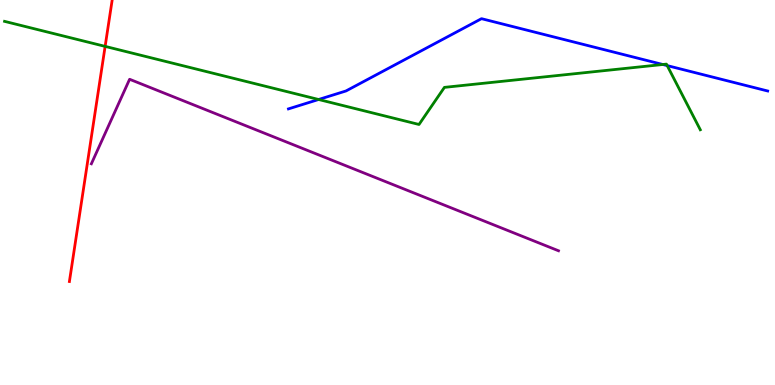[{'lines': ['blue', 'red'], 'intersections': []}, {'lines': ['green', 'red'], 'intersections': [{'x': 1.36, 'y': 8.8}]}, {'lines': ['purple', 'red'], 'intersections': []}, {'lines': ['blue', 'green'], 'intersections': [{'x': 4.11, 'y': 7.42}, {'x': 8.55, 'y': 8.32}, {'x': 8.61, 'y': 8.3}]}, {'lines': ['blue', 'purple'], 'intersections': []}, {'lines': ['green', 'purple'], 'intersections': []}]